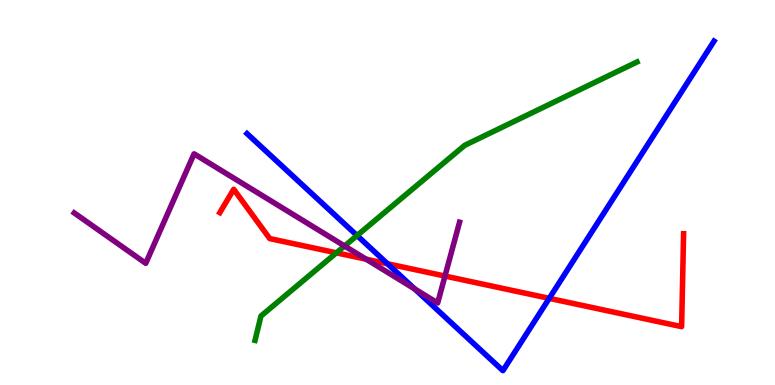[{'lines': ['blue', 'red'], 'intersections': [{'x': 5.0, 'y': 3.15}, {'x': 7.09, 'y': 2.25}]}, {'lines': ['green', 'red'], 'intersections': [{'x': 4.34, 'y': 3.43}]}, {'lines': ['purple', 'red'], 'intersections': [{'x': 4.72, 'y': 3.27}, {'x': 5.74, 'y': 2.83}]}, {'lines': ['blue', 'green'], 'intersections': [{'x': 4.61, 'y': 3.88}]}, {'lines': ['blue', 'purple'], 'intersections': [{'x': 5.35, 'y': 2.5}]}, {'lines': ['green', 'purple'], 'intersections': [{'x': 4.45, 'y': 3.61}]}]